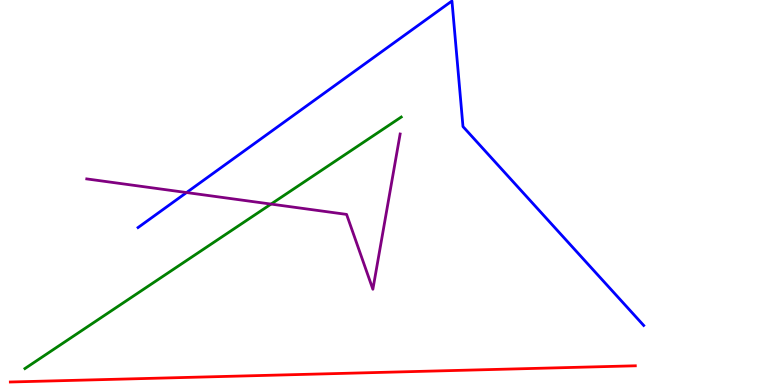[{'lines': ['blue', 'red'], 'intersections': []}, {'lines': ['green', 'red'], 'intersections': []}, {'lines': ['purple', 'red'], 'intersections': []}, {'lines': ['blue', 'green'], 'intersections': []}, {'lines': ['blue', 'purple'], 'intersections': [{'x': 2.41, 'y': 5.0}]}, {'lines': ['green', 'purple'], 'intersections': [{'x': 3.5, 'y': 4.7}]}]